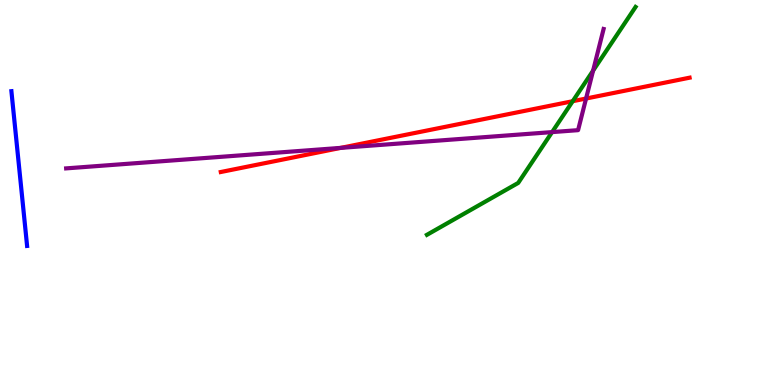[{'lines': ['blue', 'red'], 'intersections': []}, {'lines': ['green', 'red'], 'intersections': [{'x': 7.39, 'y': 7.37}]}, {'lines': ['purple', 'red'], 'intersections': [{'x': 4.4, 'y': 6.16}, {'x': 7.56, 'y': 7.44}]}, {'lines': ['blue', 'green'], 'intersections': []}, {'lines': ['blue', 'purple'], 'intersections': []}, {'lines': ['green', 'purple'], 'intersections': [{'x': 7.12, 'y': 6.57}, {'x': 7.65, 'y': 8.17}]}]